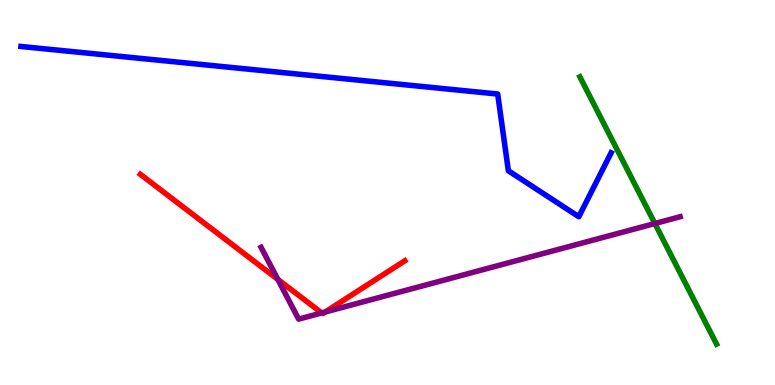[{'lines': ['blue', 'red'], 'intersections': []}, {'lines': ['green', 'red'], 'intersections': []}, {'lines': ['purple', 'red'], 'intersections': [{'x': 3.59, 'y': 2.74}, {'x': 4.15, 'y': 1.87}, {'x': 4.2, 'y': 1.9}]}, {'lines': ['blue', 'green'], 'intersections': []}, {'lines': ['blue', 'purple'], 'intersections': []}, {'lines': ['green', 'purple'], 'intersections': [{'x': 8.45, 'y': 4.19}]}]